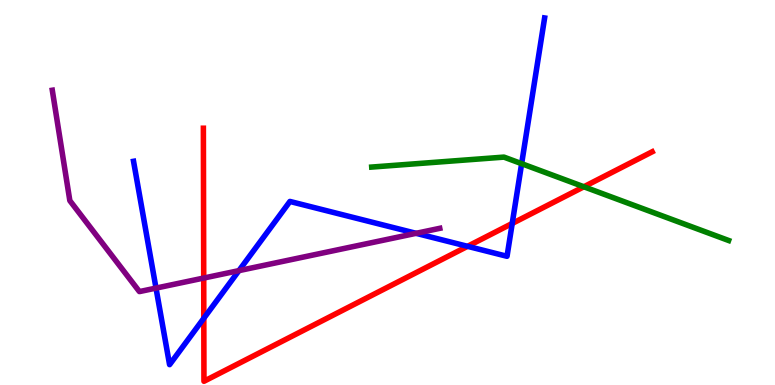[{'lines': ['blue', 'red'], 'intersections': [{'x': 2.63, 'y': 1.73}, {'x': 6.03, 'y': 3.6}, {'x': 6.61, 'y': 4.2}]}, {'lines': ['green', 'red'], 'intersections': [{'x': 7.53, 'y': 5.15}]}, {'lines': ['purple', 'red'], 'intersections': [{'x': 2.63, 'y': 2.78}]}, {'lines': ['blue', 'green'], 'intersections': [{'x': 6.73, 'y': 5.75}]}, {'lines': ['blue', 'purple'], 'intersections': [{'x': 2.01, 'y': 2.52}, {'x': 3.08, 'y': 2.97}, {'x': 5.37, 'y': 3.94}]}, {'lines': ['green', 'purple'], 'intersections': []}]